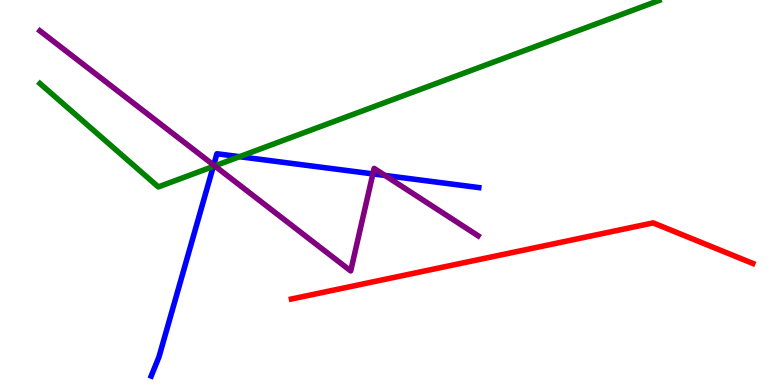[{'lines': ['blue', 'red'], 'intersections': []}, {'lines': ['green', 'red'], 'intersections': []}, {'lines': ['purple', 'red'], 'intersections': []}, {'lines': ['blue', 'green'], 'intersections': [{'x': 2.75, 'y': 5.68}, {'x': 3.09, 'y': 5.93}]}, {'lines': ['blue', 'purple'], 'intersections': [{'x': 2.76, 'y': 5.71}, {'x': 4.81, 'y': 5.48}, {'x': 4.97, 'y': 5.44}]}, {'lines': ['green', 'purple'], 'intersections': [{'x': 2.77, 'y': 5.69}]}]